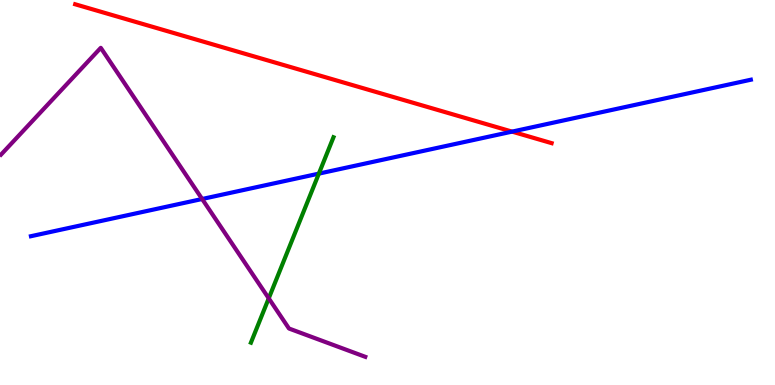[{'lines': ['blue', 'red'], 'intersections': [{'x': 6.61, 'y': 6.58}]}, {'lines': ['green', 'red'], 'intersections': []}, {'lines': ['purple', 'red'], 'intersections': []}, {'lines': ['blue', 'green'], 'intersections': [{'x': 4.11, 'y': 5.49}]}, {'lines': ['blue', 'purple'], 'intersections': [{'x': 2.61, 'y': 4.83}]}, {'lines': ['green', 'purple'], 'intersections': [{'x': 3.47, 'y': 2.25}]}]